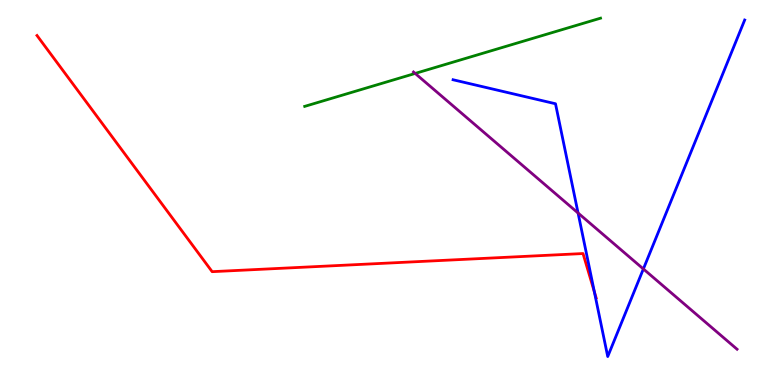[{'lines': ['blue', 'red'], 'intersections': [{'x': 7.67, 'y': 2.42}]}, {'lines': ['green', 'red'], 'intersections': []}, {'lines': ['purple', 'red'], 'intersections': []}, {'lines': ['blue', 'green'], 'intersections': []}, {'lines': ['blue', 'purple'], 'intersections': [{'x': 7.46, 'y': 4.47}, {'x': 8.3, 'y': 3.01}]}, {'lines': ['green', 'purple'], 'intersections': [{'x': 5.36, 'y': 8.09}]}]